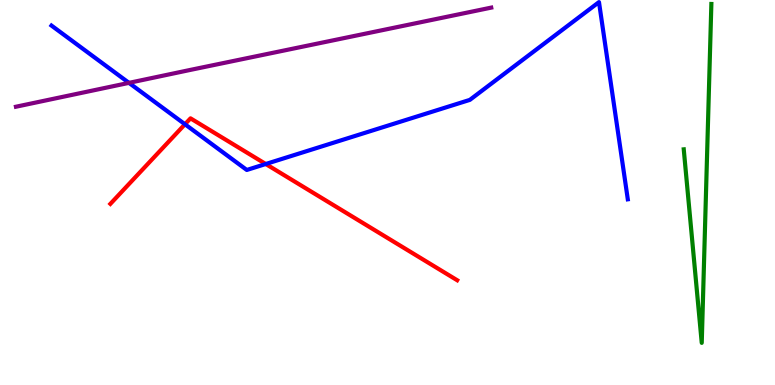[{'lines': ['blue', 'red'], 'intersections': [{'x': 2.39, 'y': 6.77}, {'x': 3.43, 'y': 5.74}]}, {'lines': ['green', 'red'], 'intersections': []}, {'lines': ['purple', 'red'], 'intersections': []}, {'lines': ['blue', 'green'], 'intersections': []}, {'lines': ['blue', 'purple'], 'intersections': [{'x': 1.66, 'y': 7.85}]}, {'lines': ['green', 'purple'], 'intersections': []}]